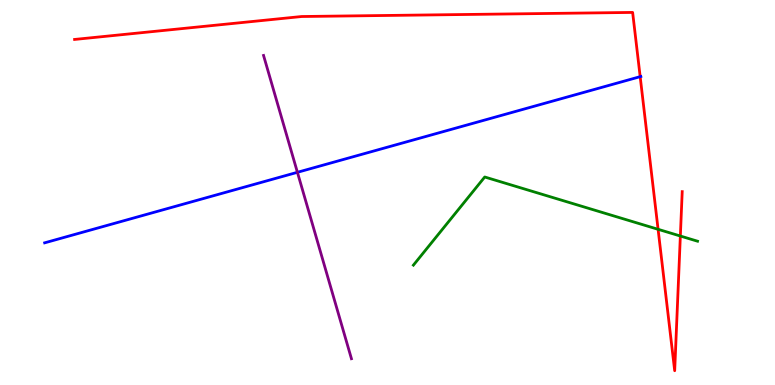[{'lines': ['blue', 'red'], 'intersections': [{'x': 8.26, 'y': 8.01}]}, {'lines': ['green', 'red'], 'intersections': [{'x': 8.49, 'y': 4.04}, {'x': 8.78, 'y': 3.87}]}, {'lines': ['purple', 'red'], 'intersections': []}, {'lines': ['blue', 'green'], 'intersections': []}, {'lines': ['blue', 'purple'], 'intersections': [{'x': 3.84, 'y': 5.52}]}, {'lines': ['green', 'purple'], 'intersections': []}]